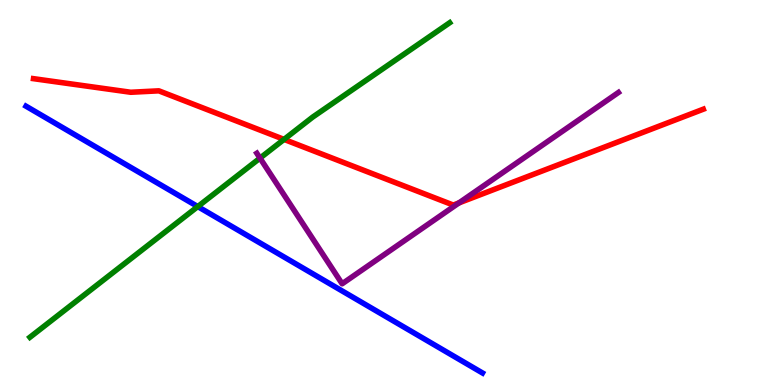[{'lines': ['blue', 'red'], 'intersections': []}, {'lines': ['green', 'red'], 'intersections': [{'x': 3.67, 'y': 6.38}]}, {'lines': ['purple', 'red'], 'intersections': [{'x': 5.92, 'y': 4.73}]}, {'lines': ['blue', 'green'], 'intersections': [{'x': 2.55, 'y': 4.63}]}, {'lines': ['blue', 'purple'], 'intersections': []}, {'lines': ['green', 'purple'], 'intersections': [{'x': 3.35, 'y': 5.89}]}]